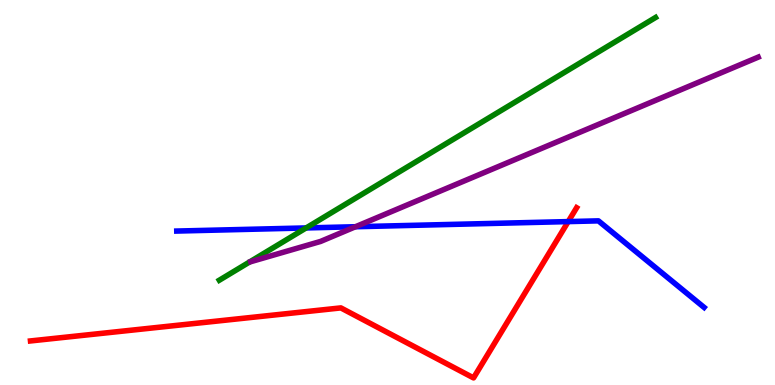[{'lines': ['blue', 'red'], 'intersections': [{'x': 7.33, 'y': 4.24}]}, {'lines': ['green', 'red'], 'intersections': []}, {'lines': ['purple', 'red'], 'intersections': []}, {'lines': ['blue', 'green'], 'intersections': [{'x': 3.95, 'y': 4.08}]}, {'lines': ['blue', 'purple'], 'intersections': [{'x': 4.59, 'y': 4.11}]}, {'lines': ['green', 'purple'], 'intersections': []}]